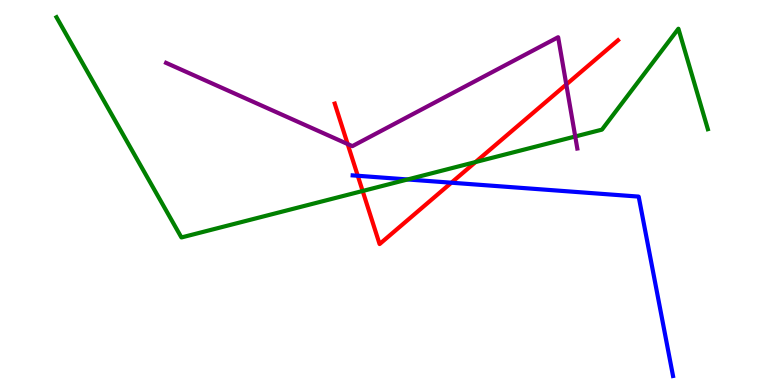[{'lines': ['blue', 'red'], 'intersections': [{'x': 4.62, 'y': 5.43}, {'x': 5.82, 'y': 5.25}]}, {'lines': ['green', 'red'], 'intersections': [{'x': 4.68, 'y': 5.04}, {'x': 6.14, 'y': 5.79}]}, {'lines': ['purple', 'red'], 'intersections': [{'x': 4.49, 'y': 6.26}, {'x': 7.31, 'y': 7.81}]}, {'lines': ['blue', 'green'], 'intersections': [{'x': 5.26, 'y': 5.34}]}, {'lines': ['blue', 'purple'], 'intersections': []}, {'lines': ['green', 'purple'], 'intersections': [{'x': 7.42, 'y': 6.45}]}]